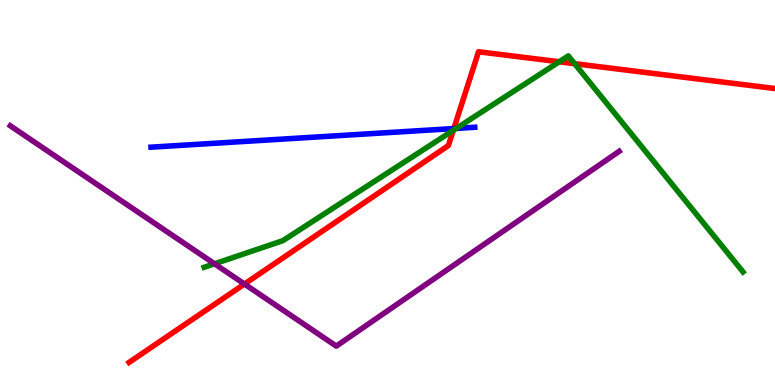[{'lines': ['blue', 'red'], 'intersections': [{'x': 5.86, 'y': 6.66}]}, {'lines': ['green', 'red'], 'intersections': [{'x': 5.85, 'y': 6.61}, {'x': 7.22, 'y': 8.4}, {'x': 7.41, 'y': 8.35}]}, {'lines': ['purple', 'red'], 'intersections': [{'x': 3.15, 'y': 2.62}]}, {'lines': ['blue', 'green'], 'intersections': [{'x': 5.89, 'y': 6.66}]}, {'lines': ['blue', 'purple'], 'intersections': []}, {'lines': ['green', 'purple'], 'intersections': [{'x': 2.77, 'y': 3.15}]}]